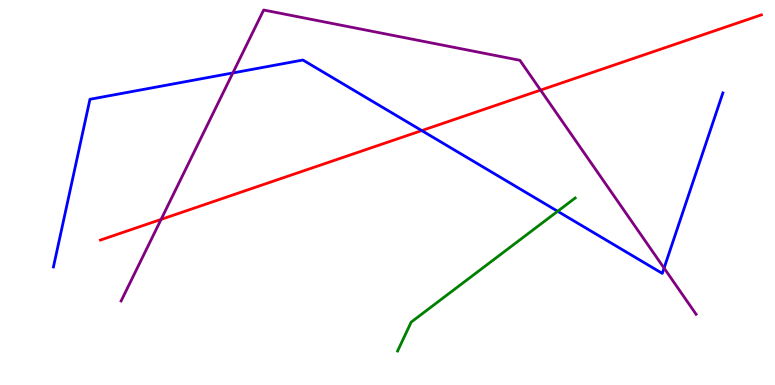[{'lines': ['blue', 'red'], 'intersections': [{'x': 5.44, 'y': 6.61}]}, {'lines': ['green', 'red'], 'intersections': []}, {'lines': ['purple', 'red'], 'intersections': [{'x': 2.08, 'y': 4.3}, {'x': 6.98, 'y': 7.66}]}, {'lines': ['blue', 'green'], 'intersections': [{'x': 7.2, 'y': 4.51}]}, {'lines': ['blue', 'purple'], 'intersections': [{'x': 3.0, 'y': 8.11}, {'x': 8.57, 'y': 3.04}]}, {'lines': ['green', 'purple'], 'intersections': []}]